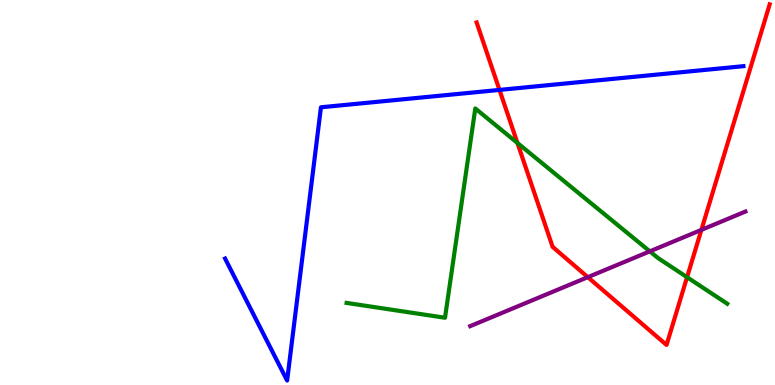[{'lines': ['blue', 'red'], 'intersections': [{'x': 6.44, 'y': 7.66}]}, {'lines': ['green', 'red'], 'intersections': [{'x': 6.68, 'y': 6.29}, {'x': 8.87, 'y': 2.8}]}, {'lines': ['purple', 'red'], 'intersections': [{'x': 7.58, 'y': 2.8}, {'x': 9.05, 'y': 4.03}]}, {'lines': ['blue', 'green'], 'intersections': []}, {'lines': ['blue', 'purple'], 'intersections': []}, {'lines': ['green', 'purple'], 'intersections': [{'x': 8.38, 'y': 3.47}]}]